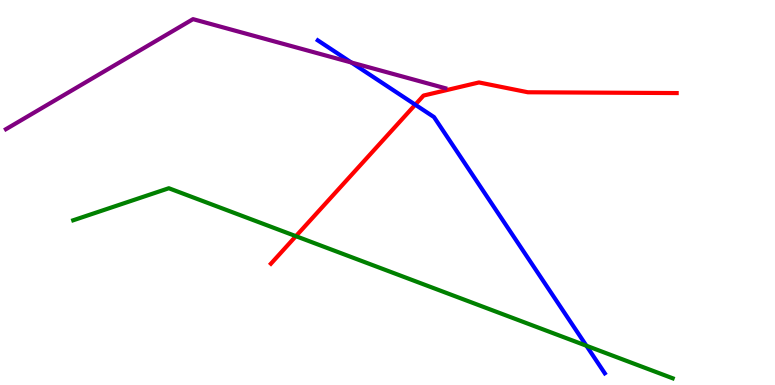[{'lines': ['blue', 'red'], 'intersections': [{'x': 5.36, 'y': 7.28}]}, {'lines': ['green', 'red'], 'intersections': [{'x': 3.82, 'y': 3.87}]}, {'lines': ['purple', 'red'], 'intersections': []}, {'lines': ['blue', 'green'], 'intersections': [{'x': 7.57, 'y': 1.02}]}, {'lines': ['blue', 'purple'], 'intersections': [{'x': 4.53, 'y': 8.38}]}, {'lines': ['green', 'purple'], 'intersections': []}]